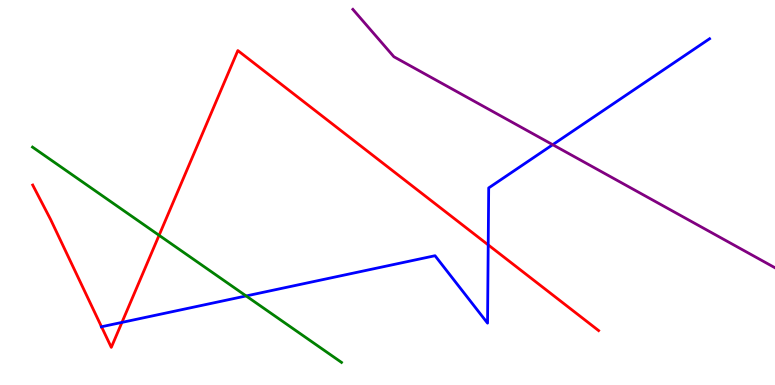[{'lines': ['blue', 'red'], 'intersections': [{'x': 1.31, 'y': 1.51}, {'x': 1.57, 'y': 1.63}, {'x': 6.3, 'y': 3.64}]}, {'lines': ['green', 'red'], 'intersections': [{'x': 2.05, 'y': 3.89}]}, {'lines': ['purple', 'red'], 'intersections': []}, {'lines': ['blue', 'green'], 'intersections': [{'x': 3.18, 'y': 2.31}]}, {'lines': ['blue', 'purple'], 'intersections': [{'x': 7.13, 'y': 6.24}]}, {'lines': ['green', 'purple'], 'intersections': []}]